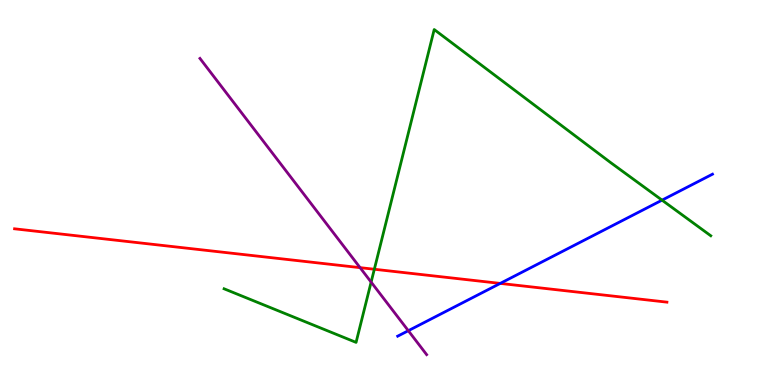[{'lines': ['blue', 'red'], 'intersections': [{'x': 6.45, 'y': 2.64}]}, {'lines': ['green', 'red'], 'intersections': [{'x': 4.83, 'y': 3.01}]}, {'lines': ['purple', 'red'], 'intersections': [{'x': 4.65, 'y': 3.05}]}, {'lines': ['blue', 'green'], 'intersections': [{'x': 8.54, 'y': 4.8}]}, {'lines': ['blue', 'purple'], 'intersections': [{'x': 5.27, 'y': 1.41}]}, {'lines': ['green', 'purple'], 'intersections': [{'x': 4.79, 'y': 2.67}]}]